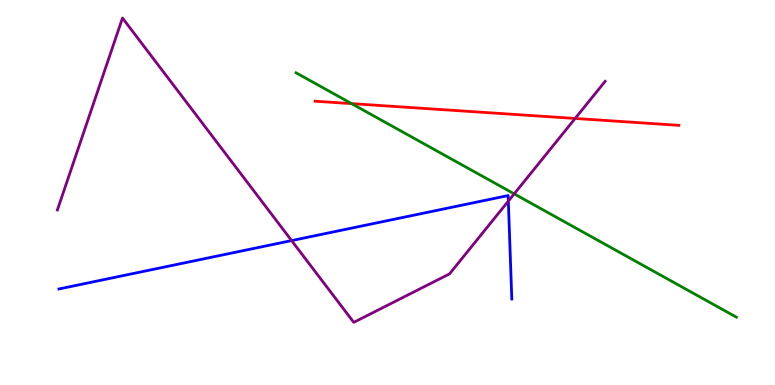[{'lines': ['blue', 'red'], 'intersections': []}, {'lines': ['green', 'red'], 'intersections': [{'x': 4.54, 'y': 7.31}]}, {'lines': ['purple', 'red'], 'intersections': [{'x': 7.42, 'y': 6.92}]}, {'lines': ['blue', 'green'], 'intersections': []}, {'lines': ['blue', 'purple'], 'intersections': [{'x': 3.76, 'y': 3.75}, {'x': 6.56, 'y': 4.78}]}, {'lines': ['green', 'purple'], 'intersections': [{'x': 6.63, 'y': 4.96}]}]